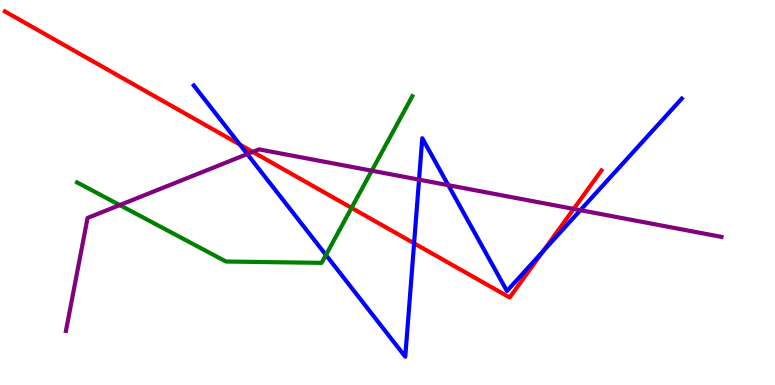[{'lines': ['blue', 'red'], 'intersections': [{'x': 3.1, 'y': 6.24}, {'x': 5.34, 'y': 3.68}, {'x': 7.01, 'y': 3.48}]}, {'lines': ['green', 'red'], 'intersections': [{'x': 4.54, 'y': 4.6}]}, {'lines': ['purple', 'red'], 'intersections': [{'x': 3.26, 'y': 6.06}, {'x': 7.4, 'y': 4.57}]}, {'lines': ['blue', 'green'], 'intersections': [{'x': 4.21, 'y': 3.38}]}, {'lines': ['blue', 'purple'], 'intersections': [{'x': 3.19, 'y': 6.0}, {'x': 5.41, 'y': 5.33}, {'x': 5.78, 'y': 5.19}, {'x': 7.49, 'y': 4.54}]}, {'lines': ['green', 'purple'], 'intersections': [{'x': 1.55, 'y': 4.67}, {'x': 4.8, 'y': 5.57}]}]